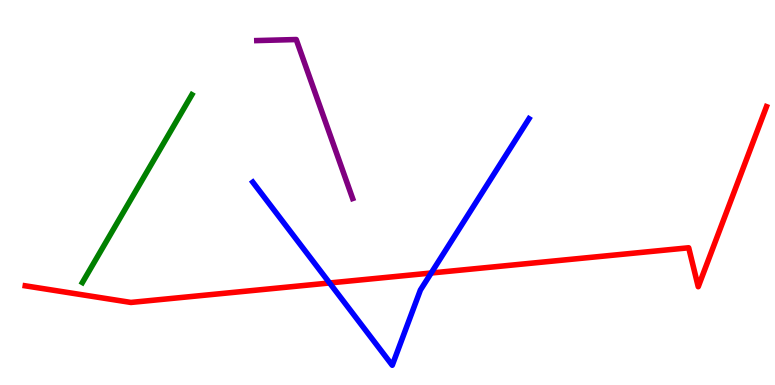[{'lines': ['blue', 'red'], 'intersections': [{'x': 4.25, 'y': 2.65}, {'x': 5.56, 'y': 2.91}]}, {'lines': ['green', 'red'], 'intersections': []}, {'lines': ['purple', 'red'], 'intersections': []}, {'lines': ['blue', 'green'], 'intersections': []}, {'lines': ['blue', 'purple'], 'intersections': []}, {'lines': ['green', 'purple'], 'intersections': []}]